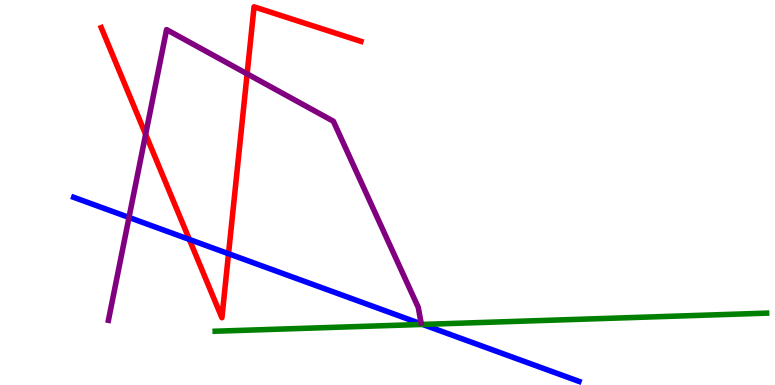[{'lines': ['blue', 'red'], 'intersections': [{'x': 2.44, 'y': 3.78}, {'x': 2.95, 'y': 3.41}]}, {'lines': ['green', 'red'], 'intersections': []}, {'lines': ['purple', 'red'], 'intersections': [{'x': 1.88, 'y': 6.51}, {'x': 3.19, 'y': 8.08}]}, {'lines': ['blue', 'green'], 'intersections': [{'x': 5.45, 'y': 1.57}]}, {'lines': ['blue', 'purple'], 'intersections': [{'x': 1.66, 'y': 4.35}]}, {'lines': ['green', 'purple'], 'intersections': []}]